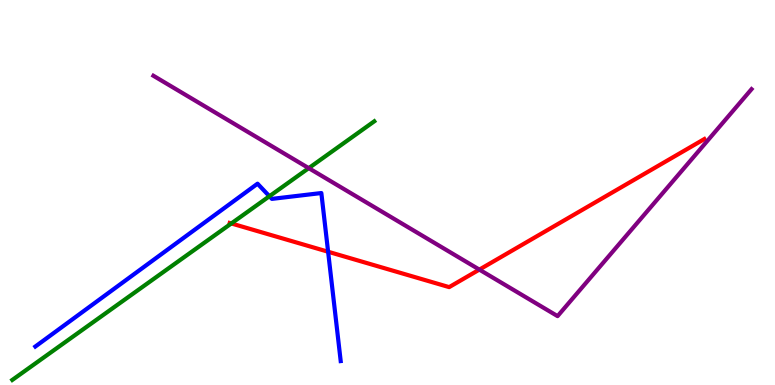[{'lines': ['blue', 'red'], 'intersections': [{'x': 4.23, 'y': 3.46}]}, {'lines': ['green', 'red'], 'intersections': [{'x': 2.98, 'y': 4.2}]}, {'lines': ['purple', 'red'], 'intersections': [{'x': 6.19, 'y': 3.0}]}, {'lines': ['blue', 'green'], 'intersections': [{'x': 3.48, 'y': 4.9}]}, {'lines': ['blue', 'purple'], 'intersections': []}, {'lines': ['green', 'purple'], 'intersections': [{'x': 3.98, 'y': 5.63}]}]